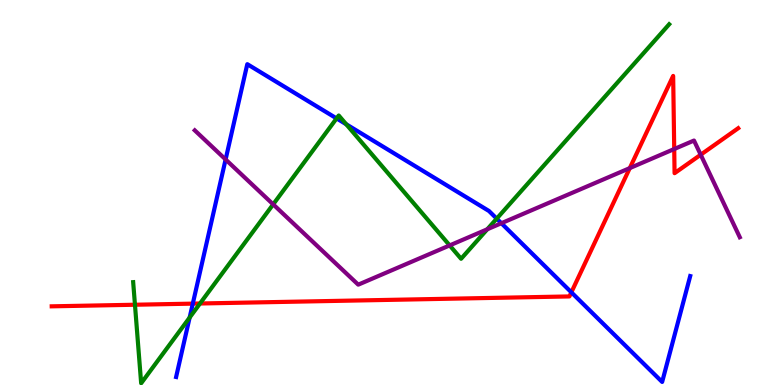[{'lines': ['blue', 'red'], 'intersections': [{'x': 2.49, 'y': 2.11}, {'x': 7.37, 'y': 2.41}]}, {'lines': ['green', 'red'], 'intersections': [{'x': 1.74, 'y': 2.08}, {'x': 2.58, 'y': 2.12}]}, {'lines': ['purple', 'red'], 'intersections': [{'x': 8.13, 'y': 5.63}, {'x': 8.7, 'y': 6.13}, {'x': 9.04, 'y': 5.98}]}, {'lines': ['blue', 'green'], 'intersections': [{'x': 2.45, 'y': 1.75}, {'x': 4.34, 'y': 6.92}, {'x': 4.47, 'y': 6.77}, {'x': 6.41, 'y': 4.32}]}, {'lines': ['blue', 'purple'], 'intersections': [{'x': 2.91, 'y': 5.86}, {'x': 6.47, 'y': 4.2}]}, {'lines': ['green', 'purple'], 'intersections': [{'x': 3.52, 'y': 4.69}, {'x': 5.8, 'y': 3.63}, {'x': 6.29, 'y': 4.04}]}]